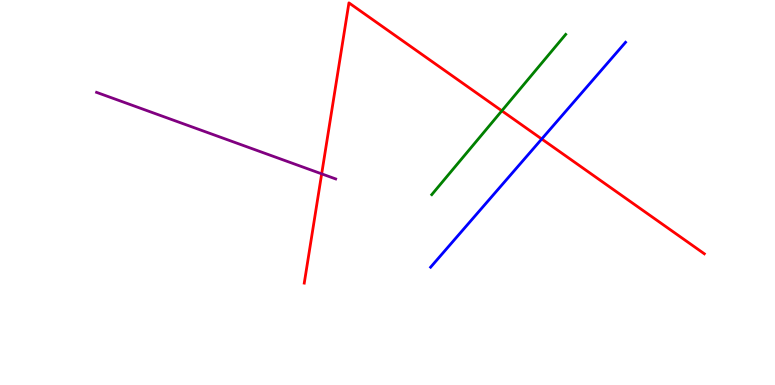[{'lines': ['blue', 'red'], 'intersections': [{'x': 6.99, 'y': 6.39}]}, {'lines': ['green', 'red'], 'intersections': [{'x': 6.48, 'y': 7.12}]}, {'lines': ['purple', 'red'], 'intersections': [{'x': 4.15, 'y': 5.48}]}, {'lines': ['blue', 'green'], 'intersections': []}, {'lines': ['blue', 'purple'], 'intersections': []}, {'lines': ['green', 'purple'], 'intersections': []}]